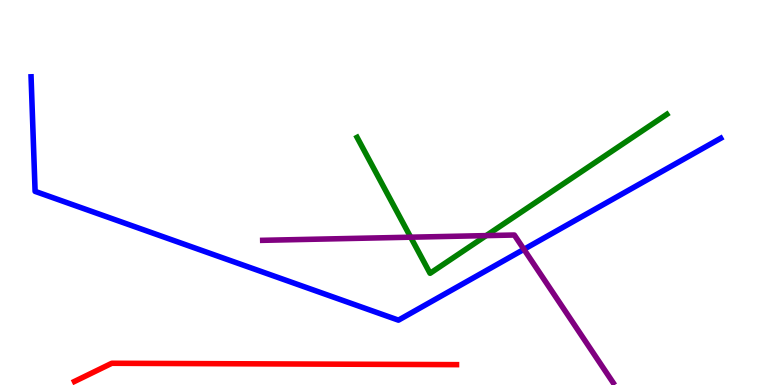[{'lines': ['blue', 'red'], 'intersections': []}, {'lines': ['green', 'red'], 'intersections': []}, {'lines': ['purple', 'red'], 'intersections': []}, {'lines': ['blue', 'green'], 'intersections': []}, {'lines': ['blue', 'purple'], 'intersections': [{'x': 6.76, 'y': 3.52}]}, {'lines': ['green', 'purple'], 'intersections': [{'x': 5.3, 'y': 3.84}, {'x': 6.27, 'y': 3.88}]}]